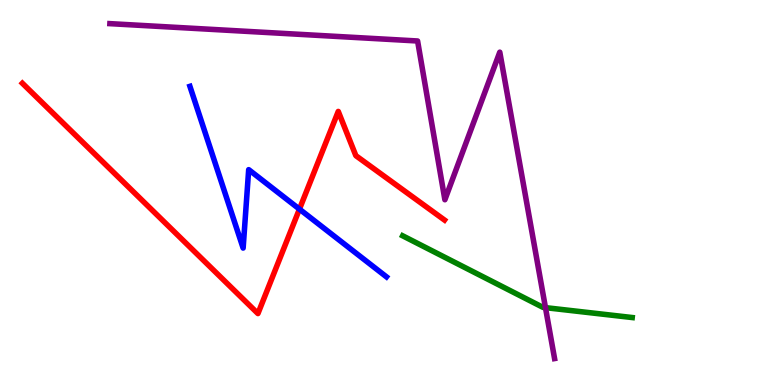[{'lines': ['blue', 'red'], 'intersections': [{'x': 3.86, 'y': 4.57}]}, {'lines': ['green', 'red'], 'intersections': []}, {'lines': ['purple', 'red'], 'intersections': []}, {'lines': ['blue', 'green'], 'intersections': []}, {'lines': ['blue', 'purple'], 'intersections': []}, {'lines': ['green', 'purple'], 'intersections': [{'x': 7.04, 'y': 2.01}]}]